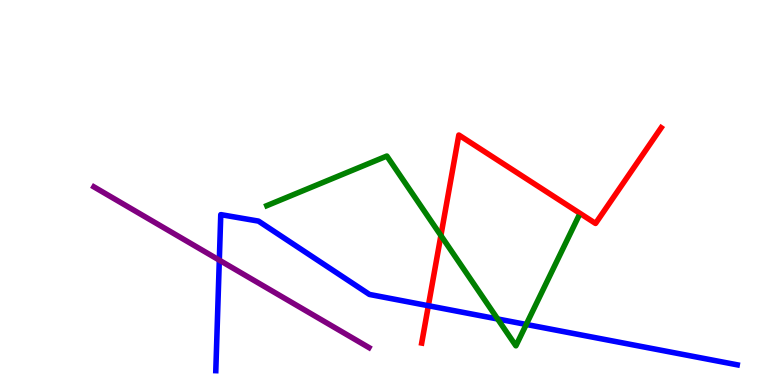[{'lines': ['blue', 'red'], 'intersections': [{'x': 5.53, 'y': 2.06}]}, {'lines': ['green', 'red'], 'intersections': [{'x': 5.69, 'y': 3.88}]}, {'lines': ['purple', 'red'], 'intersections': []}, {'lines': ['blue', 'green'], 'intersections': [{'x': 6.42, 'y': 1.71}, {'x': 6.79, 'y': 1.57}]}, {'lines': ['blue', 'purple'], 'intersections': [{'x': 2.83, 'y': 3.24}]}, {'lines': ['green', 'purple'], 'intersections': []}]